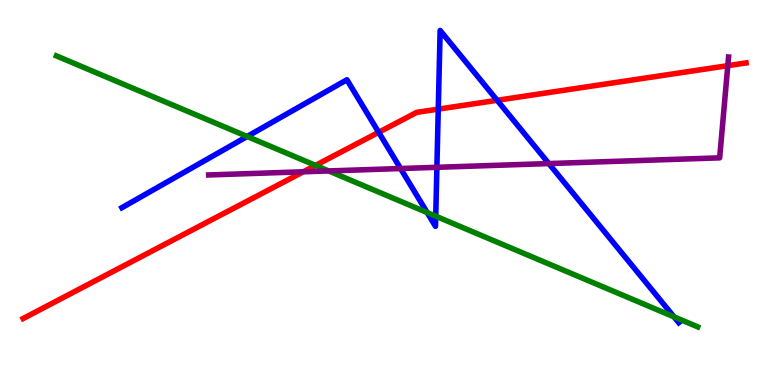[{'lines': ['blue', 'red'], 'intersections': [{'x': 4.89, 'y': 6.56}, {'x': 5.66, 'y': 7.17}, {'x': 6.41, 'y': 7.39}]}, {'lines': ['green', 'red'], 'intersections': [{'x': 4.07, 'y': 5.7}]}, {'lines': ['purple', 'red'], 'intersections': [{'x': 3.91, 'y': 5.54}, {'x': 9.39, 'y': 8.29}]}, {'lines': ['blue', 'green'], 'intersections': [{'x': 3.19, 'y': 6.45}, {'x': 5.51, 'y': 4.48}, {'x': 5.62, 'y': 4.39}, {'x': 8.7, 'y': 1.77}]}, {'lines': ['blue', 'purple'], 'intersections': [{'x': 5.17, 'y': 5.62}, {'x': 5.64, 'y': 5.65}, {'x': 7.08, 'y': 5.75}]}, {'lines': ['green', 'purple'], 'intersections': [{'x': 4.24, 'y': 5.56}]}]